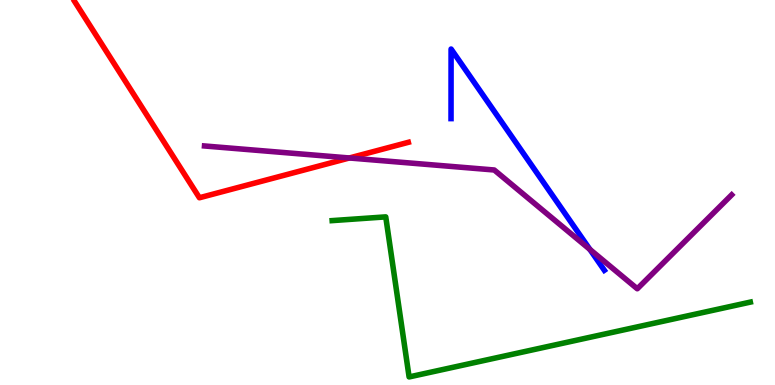[{'lines': ['blue', 'red'], 'intersections': []}, {'lines': ['green', 'red'], 'intersections': []}, {'lines': ['purple', 'red'], 'intersections': [{'x': 4.51, 'y': 5.9}]}, {'lines': ['blue', 'green'], 'intersections': []}, {'lines': ['blue', 'purple'], 'intersections': [{'x': 7.61, 'y': 3.52}]}, {'lines': ['green', 'purple'], 'intersections': []}]